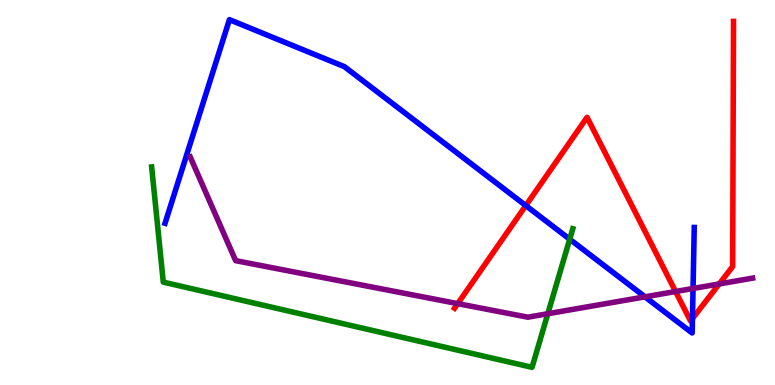[{'lines': ['blue', 'red'], 'intersections': [{'x': 6.78, 'y': 4.66}, {'x': 8.93, 'y': 1.73}]}, {'lines': ['green', 'red'], 'intersections': []}, {'lines': ['purple', 'red'], 'intersections': [{'x': 5.91, 'y': 2.11}, {'x': 8.72, 'y': 2.43}, {'x': 9.28, 'y': 2.62}]}, {'lines': ['blue', 'green'], 'intersections': [{'x': 7.35, 'y': 3.79}]}, {'lines': ['blue', 'purple'], 'intersections': [{'x': 8.32, 'y': 2.29}, {'x': 8.94, 'y': 2.51}]}, {'lines': ['green', 'purple'], 'intersections': [{'x': 7.07, 'y': 1.85}]}]